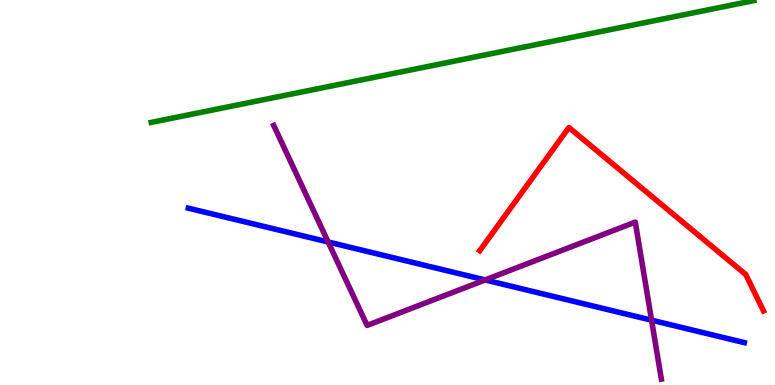[{'lines': ['blue', 'red'], 'intersections': []}, {'lines': ['green', 'red'], 'intersections': []}, {'lines': ['purple', 'red'], 'intersections': []}, {'lines': ['blue', 'green'], 'intersections': []}, {'lines': ['blue', 'purple'], 'intersections': [{'x': 4.23, 'y': 3.71}, {'x': 6.26, 'y': 2.73}, {'x': 8.41, 'y': 1.68}]}, {'lines': ['green', 'purple'], 'intersections': []}]